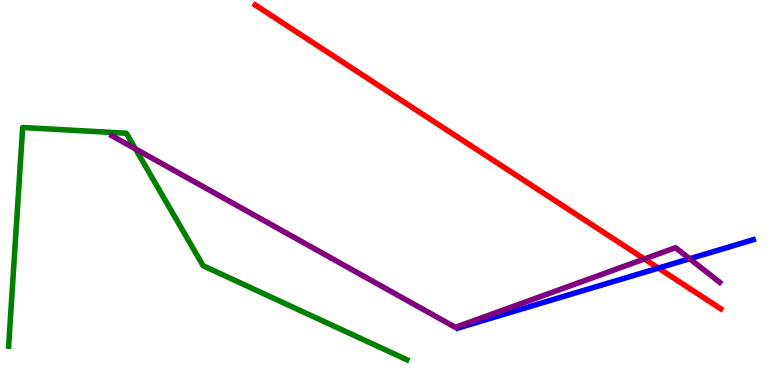[{'lines': ['blue', 'red'], 'intersections': [{'x': 8.5, 'y': 3.04}]}, {'lines': ['green', 'red'], 'intersections': []}, {'lines': ['purple', 'red'], 'intersections': [{'x': 8.32, 'y': 3.27}]}, {'lines': ['blue', 'green'], 'intersections': []}, {'lines': ['blue', 'purple'], 'intersections': [{'x': 8.9, 'y': 3.28}]}, {'lines': ['green', 'purple'], 'intersections': [{'x': 1.75, 'y': 6.13}]}]